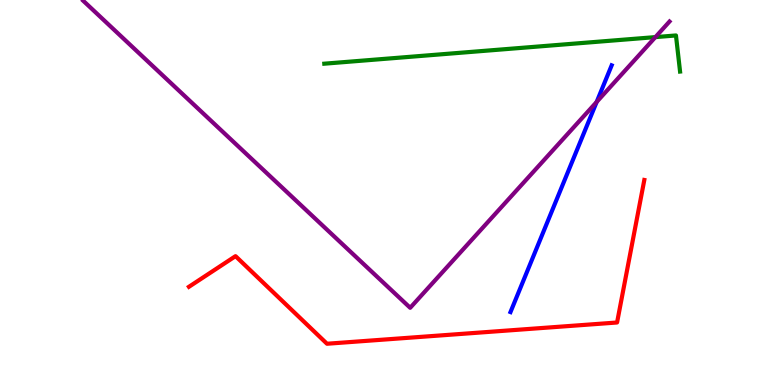[{'lines': ['blue', 'red'], 'intersections': []}, {'lines': ['green', 'red'], 'intersections': []}, {'lines': ['purple', 'red'], 'intersections': []}, {'lines': ['blue', 'green'], 'intersections': []}, {'lines': ['blue', 'purple'], 'intersections': [{'x': 7.7, 'y': 7.35}]}, {'lines': ['green', 'purple'], 'intersections': [{'x': 8.46, 'y': 9.04}]}]